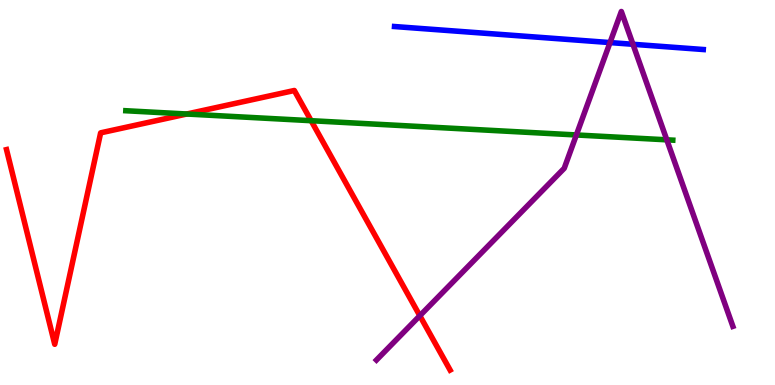[{'lines': ['blue', 'red'], 'intersections': []}, {'lines': ['green', 'red'], 'intersections': [{'x': 2.41, 'y': 7.04}, {'x': 4.01, 'y': 6.87}]}, {'lines': ['purple', 'red'], 'intersections': [{'x': 5.42, 'y': 1.8}]}, {'lines': ['blue', 'green'], 'intersections': []}, {'lines': ['blue', 'purple'], 'intersections': [{'x': 7.87, 'y': 8.89}, {'x': 8.17, 'y': 8.85}]}, {'lines': ['green', 'purple'], 'intersections': [{'x': 7.44, 'y': 6.49}, {'x': 8.6, 'y': 6.37}]}]